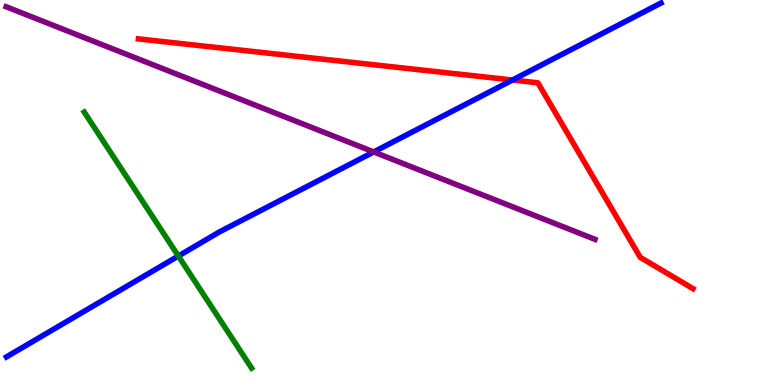[{'lines': ['blue', 'red'], 'intersections': [{'x': 6.61, 'y': 7.92}]}, {'lines': ['green', 'red'], 'intersections': []}, {'lines': ['purple', 'red'], 'intersections': []}, {'lines': ['blue', 'green'], 'intersections': [{'x': 2.3, 'y': 3.35}]}, {'lines': ['blue', 'purple'], 'intersections': [{'x': 4.82, 'y': 6.05}]}, {'lines': ['green', 'purple'], 'intersections': []}]